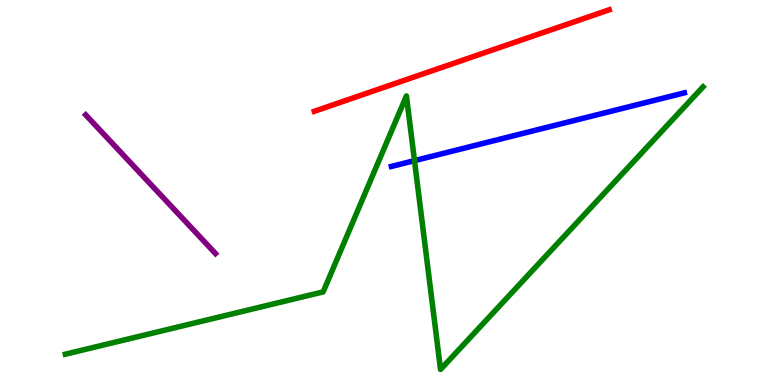[{'lines': ['blue', 'red'], 'intersections': []}, {'lines': ['green', 'red'], 'intersections': []}, {'lines': ['purple', 'red'], 'intersections': []}, {'lines': ['blue', 'green'], 'intersections': [{'x': 5.35, 'y': 5.83}]}, {'lines': ['blue', 'purple'], 'intersections': []}, {'lines': ['green', 'purple'], 'intersections': []}]